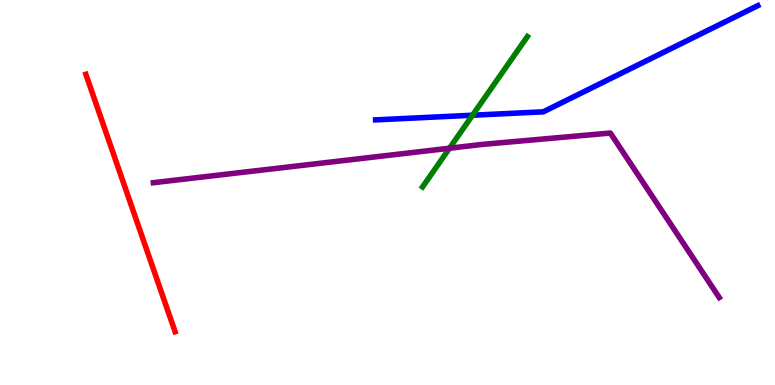[{'lines': ['blue', 'red'], 'intersections': []}, {'lines': ['green', 'red'], 'intersections': []}, {'lines': ['purple', 'red'], 'intersections': []}, {'lines': ['blue', 'green'], 'intersections': [{'x': 6.1, 'y': 7.01}]}, {'lines': ['blue', 'purple'], 'intersections': []}, {'lines': ['green', 'purple'], 'intersections': [{'x': 5.8, 'y': 6.15}]}]